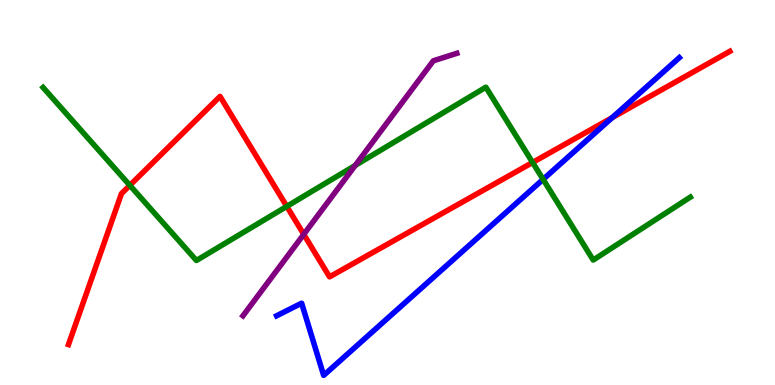[{'lines': ['blue', 'red'], 'intersections': [{'x': 7.9, 'y': 6.94}]}, {'lines': ['green', 'red'], 'intersections': [{'x': 1.68, 'y': 5.19}, {'x': 3.7, 'y': 4.64}, {'x': 6.87, 'y': 5.78}]}, {'lines': ['purple', 'red'], 'intersections': [{'x': 3.92, 'y': 3.91}]}, {'lines': ['blue', 'green'], 'intersections': [{'x': 7.01, 'y': 5.34}]}, {'lines': ['blue', 'purple'], 'intersections': []}, {'lines': ['green', 'purple'], 'intersections': [{'x': 4.58, 'y': 5.7}]}]